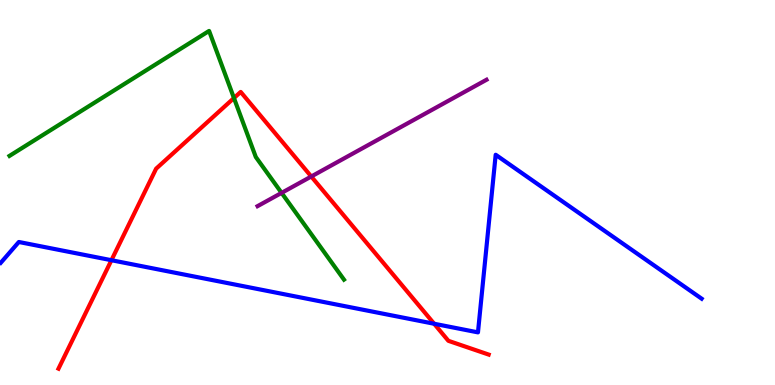[{'lines': ['blue', 'red'], 'intersections': [{'x': 1.44, 'y': 3.24}, {'x': 5.6, 'y': 1.59}]}, {'lines': ['green', 'red'], 'intersections': [{'x': 3.02, 'y': 7.45}]}, {'lines': ['purple', 'red'], 'intersections': [{'x': 4.02, 'y': 5.42}]}, {'lines': ['blue', 'green'], 'intersections': []}, {'lines': ['blue', 'purple'], 'intersections': []}, {'lines': ['green', 'purple'], 'intersections': [{'x': 3.63, 'y': 4.99}]}]